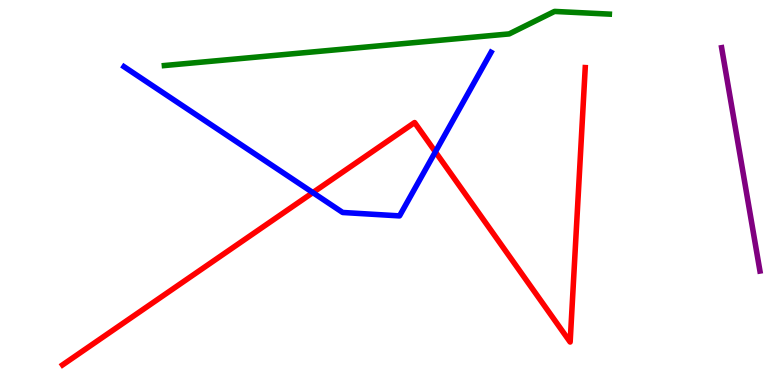[{'lines': ['blue', 'red'], 'intersections': [{'x': 4.04, 'y': 5.0}, {'x': 5.62, 'y': 6.06}]}, {'lines': ['green', 'red'], 'intersections': []}, {'lines': ['purple', 'red'], 'intersections': []}, {'lines': ['blue', 'green'], 'intersections': []}, {'lines': ['blue', 'purple'], 'intersections': []}, {'lines': ['green', 'purple'], 'intersections': []}]